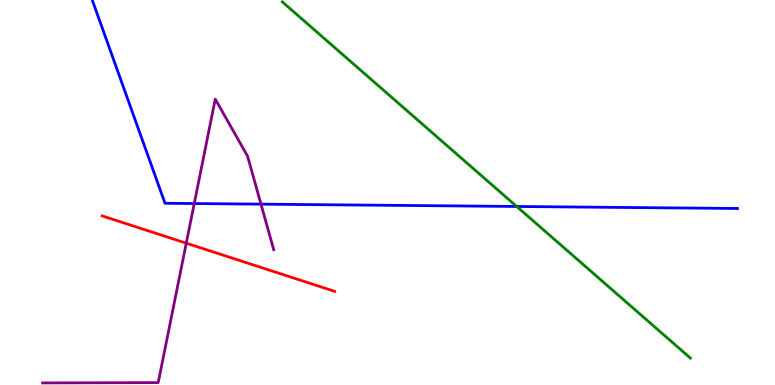[{'lines': ['blue', 'red'], 'intersections': []}, {'lines': ['green', 'red'], 'intersections': []}, {'lines': ['purple', 'red'], 'intersections': [{'x': 2.4, 'y': 3.68}]}, {'lines': ['blue', 'green'], 'intersections': [{'x': 6.67, 'y': 4.64}]}, {'lines': ['blue', 'purple'], 'intersections': [{'x': 2.51, 'y': 4.71}, {'x': 3.37, 'y': 4.7}]}, {'lines': ['green', 'purple'], 'intersections': []}]